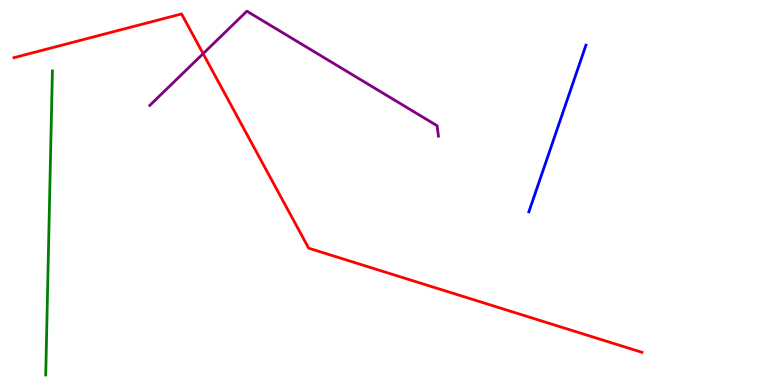[{'lines': ['blue', 'red'], 'intersections': []}, {'lines': ['green', 'red'], 'intersections': []}, {'lines': ['purple', 'red'], 'intersections': [{'x': 2.62, 'y': 8.61}]}, {'lines': ['blue', 'green'], 'intersections': []}, {'lines': ['blue', 'purple'], 'intersections': []}, {'lines': ['green', 'purple'], 'intersections': []}]